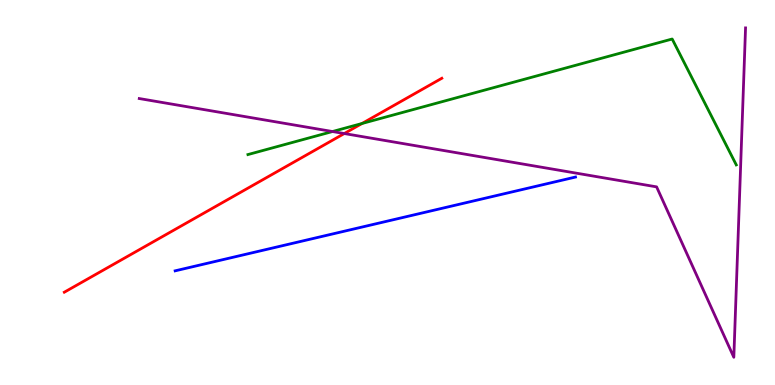[{'lines': ['blue', 'red'], 'intersections': []}, {'lines': ['green', 'red'], 'intersections': [{'x': 4.67, 'y': 6.79}]}, {'lines': ['purple', 'red'], 'intersections': [{'x': 4.44, 'y': 6.53}]}, {'lines': ['blue', 'green'], 'intersections': []}, {'lines': ['blue', 'purple'], 'intersections': []}, {'lines': ['green', 'purple'], 'intersections': [{'x': 4.29, 'y': 6.58}]}]